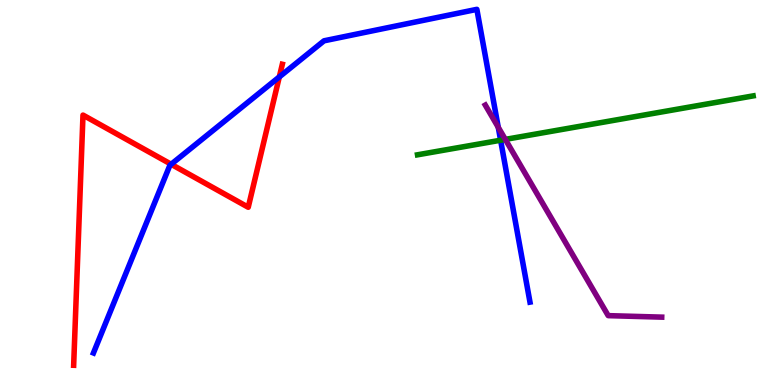[{'lines': ['blue', 'red'], 'intersections': [{'x': 2.21, 'y': 5.73}, {'x': 3.6, 'y': 8.0}]}, {'lines': ['green', 'red'], 'intersections': []}, {'lines': ['purple', 'red'], 'intersections': []}, {'lines': ['blue', 'green'], 'intersections': [{'x': 6.46, 'y': 6.36}]}, {'lines': ['blue', 'purple'], 'intersections': [{'x': 6.43, 'y': 6.69}]}, {'lines': ['green', 'purple'], 'intersections': [{'x': 6.52, 'y': 6.38}]}]